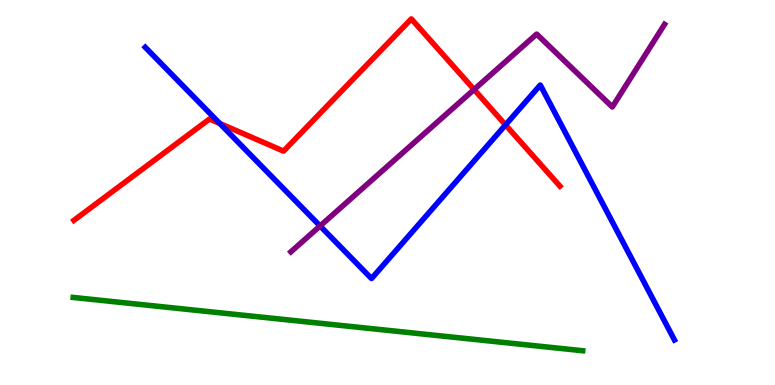[{'lines': ['blue', 'red'], 'intersections': [{'x': 2.84, 'y': 6.79}, {'x': 6.52, 'y': 6.76}]}, {'lines': ['green', 'red'], 'intersections': []}, {'lines': ['purple', 'red'], 'intersections': [{'x': 6.12, 'y': 7.67}]}, {'lines': ['blue', 'green'], 'intersections': []}, {'lines': ['blue', 'purple'], 'intersections': [{'x': 4.13, 'y': 4.13}]}, {'lines': ['green', 'purple'], 'intersections': []}]